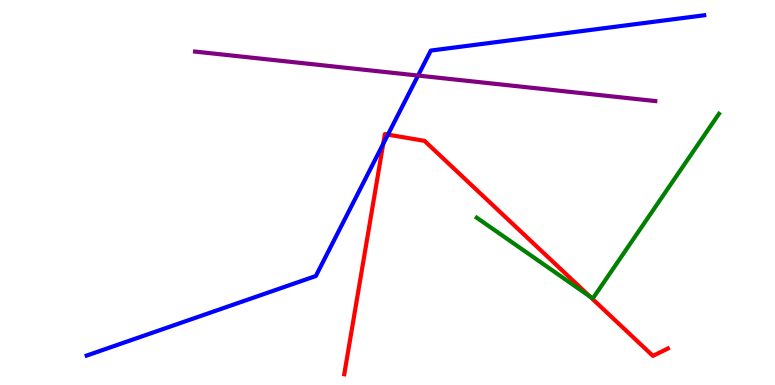[{'lines': ['blue', 'red'], 'intersections': [{'x': 4.94, 'y': 6.26}, {'x': 5.01, 'y': 6.5}]}, {'lines': ['green', 'red'], 'intersections': [{'x': 7.61, 'y': 2.3}]}, {'lines': ['purple', 'red'], 'intersections': []}, {'lines': ['blue', 'green'], 'intersections': []}, {'lines': ['blue', 'purple'], 'intersections': [{'x': 5.39, 'y': 8.04}]}, {'lines': ['green', 'purple'], 'intersections': []}]